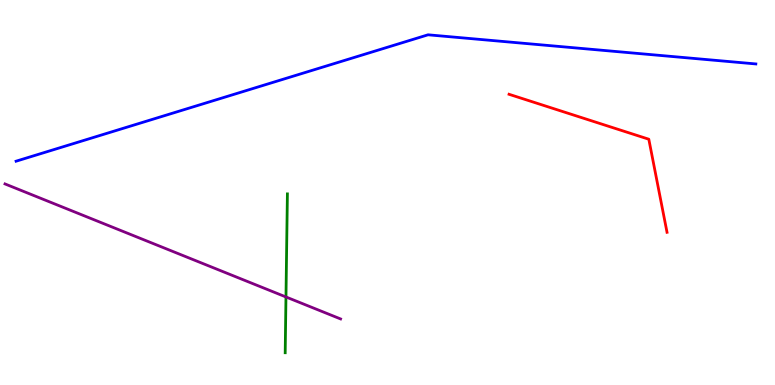[{'lines': ['blue', 'red'], 'intersections': []}, {'lines': ['green', 'red'], 'intersections': []}, {'lines': ['purple', 'red'], 'intersections': []}, {'lines': ['blue', 'green'], 'intersections': []}, {'lines': ['blue', 'purple'], 'intersections': []}, {'lines': ['green', 'purple'], 'intersections': [{'x': 3.69, 'y': 2.29}]}]